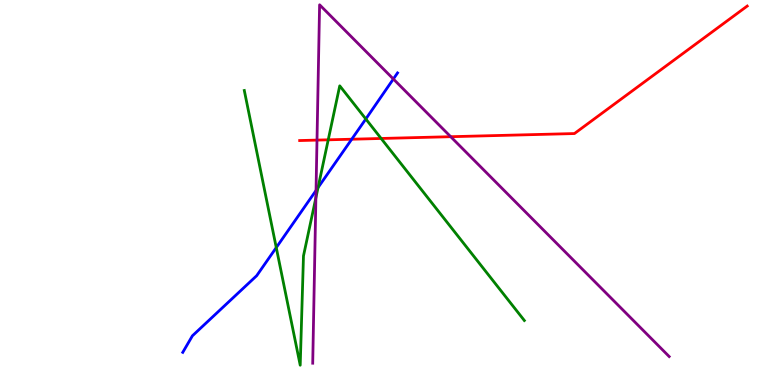[{'lines': ['blue', 'red'], 'intersections': [{'x': 4.54, 'y': 6.38}]}, {'lines': ['green', 'red'], 'intersections': [{'x': 4.24, 'y': 6.37}, {'x': 4.92, 'y': 6.4}]}, {'lines': ['purple', 'red'], 'intersections': [{'x': 4.09, 'y': 6.36}, {'x': 5.82, 'y': 6.45}]}, {'lines': ['blue', 'green'], 'intersections': [{'x': 3.56, 'y': 3.57}, {'x': 4.1, 'y': 5.13}, {'x': 4.72, 'y': 6.91}]}, {'lines': ['blue', 'purple'], 'intersections': [{'x': 4.08, 'y': 5.05}, {'x': 5.08, 'y': 7.95}]}, {'lines': ['green', 'purple'], 'intersections': [{'x': 4.08, 'y': 4.87}]}]